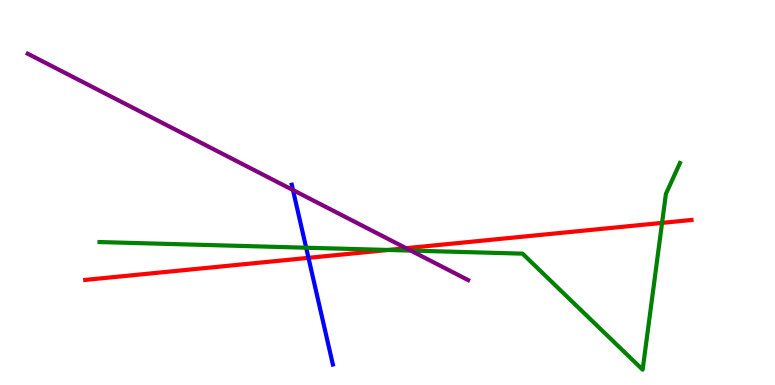[{'lines': ['blue', 'red'], 'intersections': [{'x': 3.98, 'y': 3.3}]}, {'lines': ['green', 'red'], 'intersections': [{'x': 5.01, 'y': 3.51}, {'x': 8.54, 'y': 4.21}]}, {'lines': ['purple', 'red'], 'intersections': [{'x': 5.24, 'y': 3.55}]}, {'lines': ['blue', 'green'], 'intersections': [{'x': 3.95, 'y': 3.57}]}, {'lines': ['blue', 'purple'], 'intersections': [{'x': 3.78, 'y': 5.06}]}, {'lines': ['green', 'purple'], 'intersections': [{'x': 5.3, 'y': 3.49}]}]